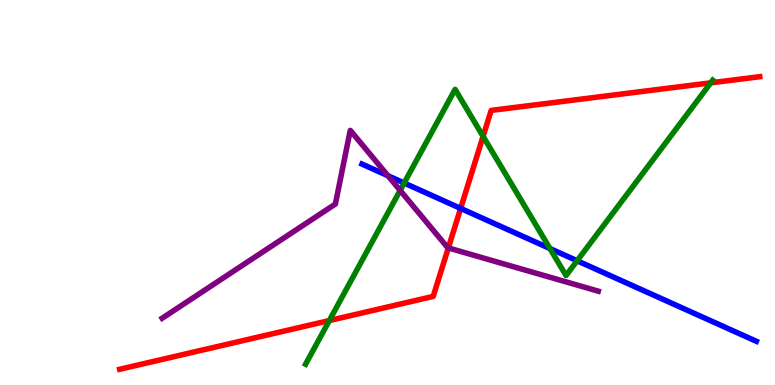[{'lines': ['blue', 'red'], 'intersections': [{'x': 5.94, 'y': 4.59}]}, {'lines': ['green', 'red'], 'intersections': [{'x': 4.25, 'y': 1.67}, {'x': 6.23, 'y': 6.46}, {'x': 9.17, 'y': 7.85}]}, {'lines': ['purple', 'red'], 'intersections': [{'x': 5.78, 'y': 3.56}]}, {'lines': ['blue', 'green'], 'intersections': [{'x': 5.21, 'y': 5.25}, {'x': 7.1, 'y': 3.54}, {'x': 7.45, 'y': 3.23}]}, {'lines': ['blue', 'purple'], 'intersections': [{'x': 5.01, 'y': 5.44}]}, {'lines': ['green', 'purple'], 'intersections': [{'x': 5.16, 'y': 5.05}]}]